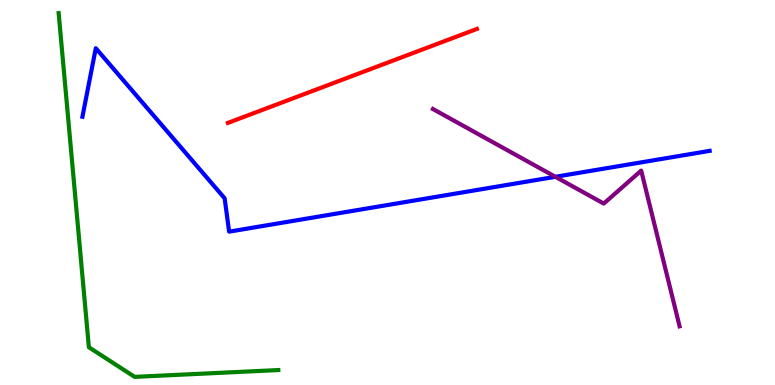[{'lines': ['blue', 'red'], 'intersections': []}, {'lines': ['green', 'red'], 'intersections': []}, {'lines': ['purple', 'red'], 'intersections': []}, {'lines': ['blue', 'green'], 'intersections': []}, {'lines': ['blue', 'purple'], 'intersections': [{'x': 7.17, 'y': 5.41}]}, {'lines': ['green', 'purple'], 'intersections': []}]